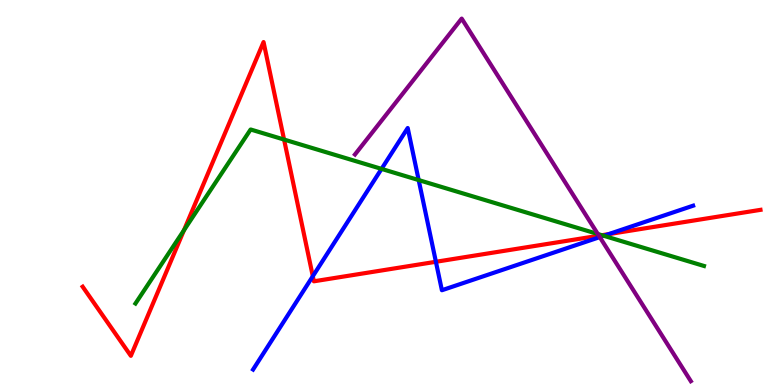[{'lines': ['blue', 'red'], 'intersections': [{'x': 4.04, 'y': 2.83}, {'x': 5.62, 'y': 3.2}, {'x': 7.85, 'y': 3.92}]}, {'lines': ['green', 'red'], 'intersections': [{'x': 2.37, 'y': 4.02}, {'x': 3.67, 'y': 6.38}, {'x': 7.77, 'y': 3.89}]}, {'lines': ['purple', 'red'], 'intersections': [{'x': 7.73, 'y': 3.88}]}, {'lines': ['blue', 'green'], 'intersections': [{'x': 4.92, 'y': 5.61}, {'x': 5.4, 'y': 5.32}, {'x': 7.79, 'y': 3.88}]}, {'lines': ['blue', 'purple'], 'intersections': [{'x': 7.74, 'y': 3.84}]}, {'lines': ['green', 'purple'], 'intersections': [{'x': 7.71, 'y': 3.92}]}]